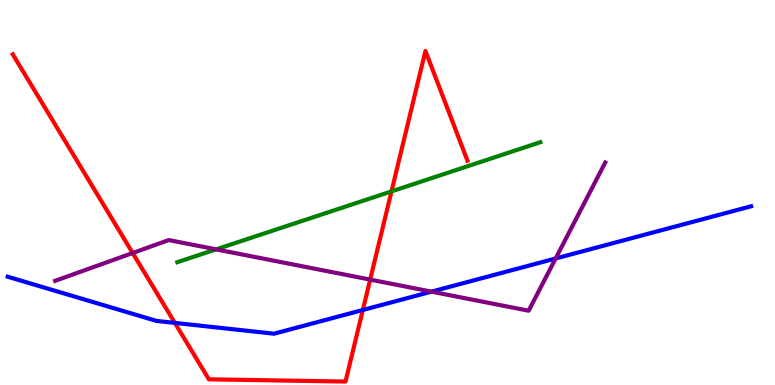[{'lines': ['blue', 'red'], 'intersections': [{'x': 2.26, 'y': 1.61}, {'x': 4.68, 'y': 1.95}]}, {'lines': ['green', 'red'], 'intersections': [{'x': 5.05, 'y': 5.03}]}, {'lines': ['purple', 'red'], 'intersections': [{'x': 1.71, 'y': 3.43}, {'x': 4.78, 'y': 2.74}]}, {'lines': ['blue', 'green'], 'intersections': []}, {'lines': ['blue', 'purple'], 'intersections': [{'x': 5.57, 'y': 2.42}, {'x': 7.17, 'y': 3.29}]}, {'lines': ['green', 'purple'], 'intersections': [{'x': 2.79, 'y': 3.52}]}]